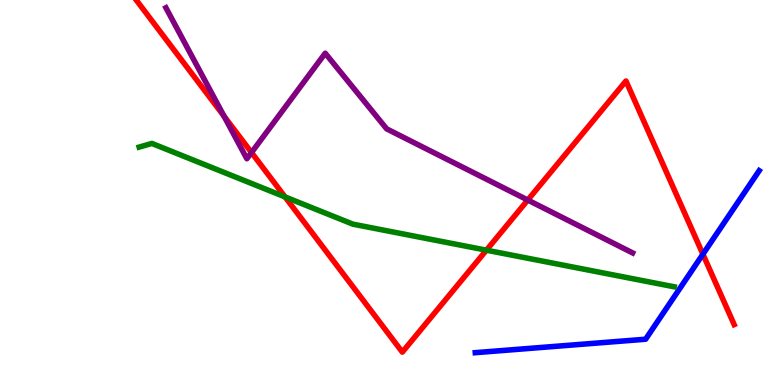[{'lines': ['blue', 'red'], 'intersections': [{'x': 9.07, 'y': 3.4}]}, {'lines': ['green', 'red'], 'intersections': [{'x': 3.68, 'y': 4.89}, {'x': 6.28, 'y': 3.5}]}, {'lines': ['purple', 'red'], 'intersections': [{'x': 2.89, 'y': 6.98}, {'x': 3.25, 'y': 6.04}, {'x': 6.81, 'y': 4.8}]}, {'lines': ['blue', 'green'], 'intersections': []}, {'lines': ['blue', 'purple'], 'intersections': []}, {'lines': ['green', 'purple'], 'intersections': []}]